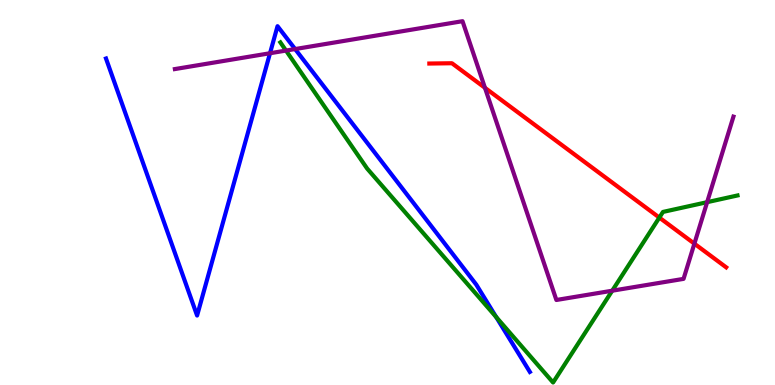[{'lines': ['blue', 'red'], 'intersections': []}, {'lines': ['green', 'red'], 'intersections': [{'x': 8.51, 'y': 4.35}]}, {'lines': ['purple', 'red'], 'intersections': [{'x': 6.26, 'y': 7.72}, {'x': 8.96, 'y': 3.67}]}, {'lines': ['blue', 'green'], 'intersections': [{'x': 6.4, 'y': 1.77}]}, {'lines': ['blue', 'purple'], 'intersections': [{'x': 3.48, 'y': 8.62}, {'x': 3.81, 'y': 8.73}]}, {'lines': ['green', 'purple'], 'intersections': [{'x': 3.69, 'y': 8.69}, {'x': 7.9, 'y': 2.45}, {'x': 9.12, 'y': 4.75}]}]